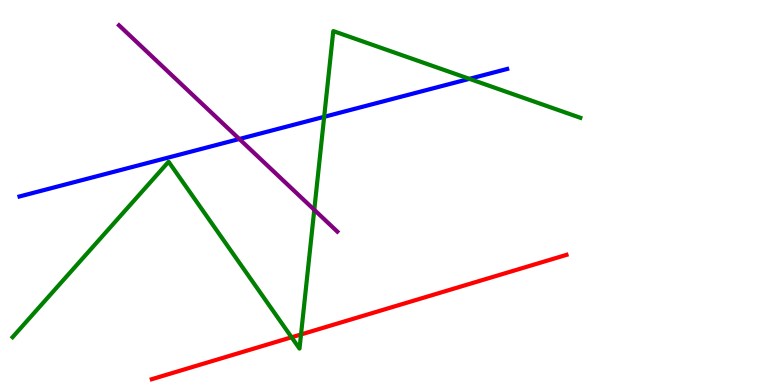[{'lines': ['blue', 'red'], 'intersections': []}, {'lines': ['green', 'red'], 'intersections': [{'x': 3.76, 'y': 1.24}, {'x': 3.88, 'y': 1.31}]}, {'lines': ['purple', 'red'], 'intersections': []}, {'lines': ['blue', 'green'], 'intersections': [{'x': 4.18, 'y': 6.97}, {'x': 6.06, 'y': 7.95}]}, {'lines': ['blue', 'purple'], 'intersections': [{'x': 3.09, 'y': 6.39}]}, {'lines': ['green', 'purple'], 'intersections': [{'x': 4.06, 'y': 4.55}]}]